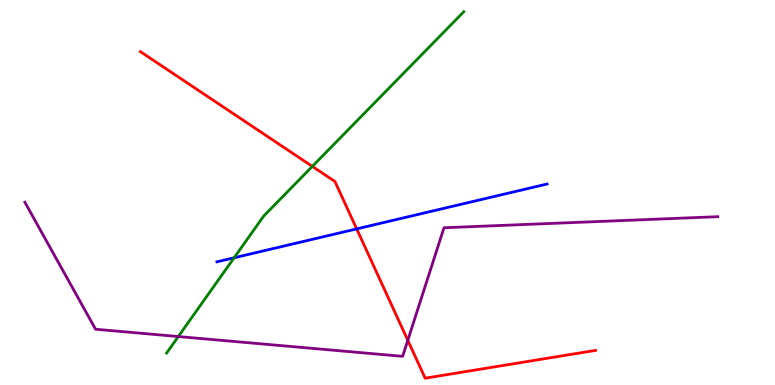[{'lines': ['blue', 'red'], 'intersections': [{'x': 4.6, 'y': 4.05}]}, {'lines': ['green', 'red'], 'intersections': [{'x': 4.03, 'y': 5.68}]}, {'lines': ['purple', 'red'], 'intersections': [{'x': 5.26, 'y': 1.16}]}, {'lines': ['blue', 'green'], 'intersections': [{'x': 3.02, 'y': 3.3}]}, {'lines': ['blue', 'purple'], 'intersections': []}, {'lines': ['green', 'purple'], 'intersections': [{'x': 2.3, 'y': 1.26}]}]